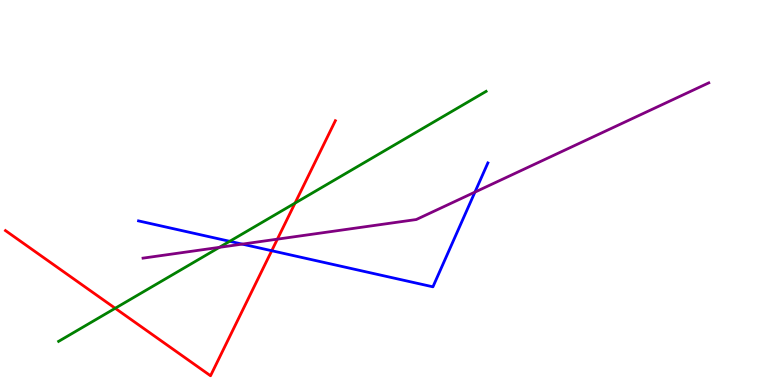[{'lines': ['blue', 'red'], 'intersections': [{'x': 3.51, 'y': 3.49}]}, {'lines': ['green', 'red'], 'intersections': [{'x': 1.49, 'y': 1.99}, {'x': 3.81, 'y': 4.72}]}, {'lines': ['purple', 'red'], 'intersections': [{'x': 3.58, 'y': 3.79}]}, {'lines': ['blue', 'green'], 'intersections': [{'x': 2.96, 'y': 3.73}]}, {'lines': ['blue', 'purple'], 'intersections': [{'x': 3.13, 'y': 3.66}, {'x': 6.13, 'y': 5.01}]}, {'lines': ['green', 'purple'], 'intersections': [{'x': 2.83, 'y': 3.58}]}]